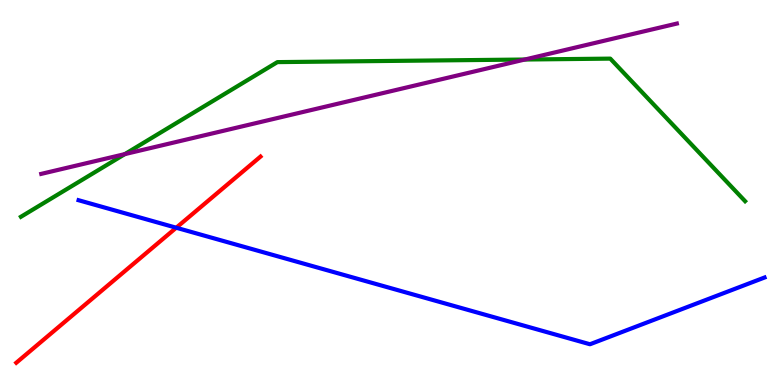[{'lines': ['blue', 'red'], 'intersections': [{'x': 2.27, 'y': 4.09}]}, {'lines': ['green', 'red'], 'intersections': []}, {'lines': ['purple', 'red'], 'intersections': []}, {'lines': ['blue', 'green'], 'intersections': []}, {'lines': ['blue', 'purple'], 'intersections': []}, {'lines': ['green', 'purple'], 'intersections': [{'x': 1.61, 'y': 6.0}, {'x': 6.77, 'y': 8.45}]}]